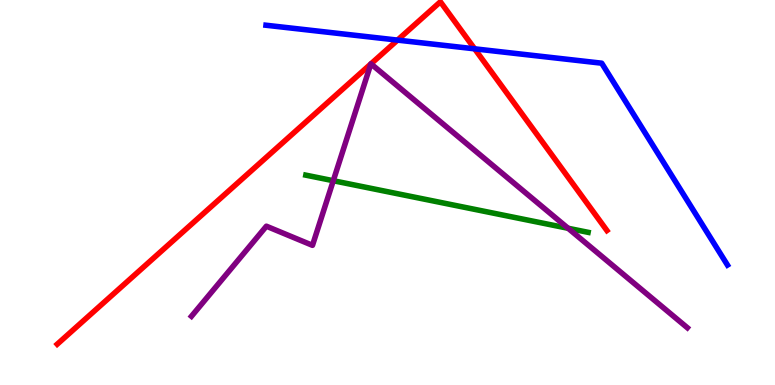[{'lines': ['blue', 'red'], 'intersections': [{'x': 5.13, 'y': 8.96}, {'x': 6.12, 'y': 8.73}]}, {'lines': ['green', 'red'], 'intersections': []}, {'lines': ['purple', 'red'], 'intersections': [{'x': 4.79, 'y': 8.34}, {'x': 4.79, 'y': 8.34}]}, {'lines': ['blue', 'green'], 'intersections': []}, {'lines': ['blue', 'purple'], 'intersections': []}, {'lines': ['green', 'purple'], 'intersections': [{'x': 4.3, 'y': 5.31}, {'x': 7.33, 'y': 4.07}]}]